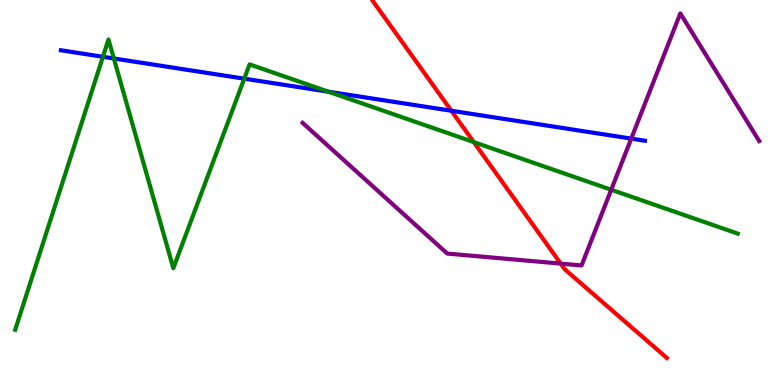[{'lines': ['blue', 'red'], 'intersections': [{'x': 5.82, 'y': 7.12}]}, {'lines': ['green', 'red'], 'intersections': [{'x': 6.11, 'y': 6.31}]}, {'lines': ['purple', 'red'], 'intersections': [{'x': 7.23, 'y': 3.15}]}, {'lines': ['blue', 'green'], 'intersections': [{'x': 1.33, 'y': 8.53}, {'x': 1.47, 'y': 8.48}, {'x': 3.15, 'y': 7.96}, {'x': 4.24, 'y': 7.62}]}, {'lines': ['blue', 'purple'], 'intersections': [{'x': 8.15, 'y': 6.4}]}, {'lines': ['green', 'purple'], 'intersections': [{'x': 7.89, 'y': 5.07}]}]